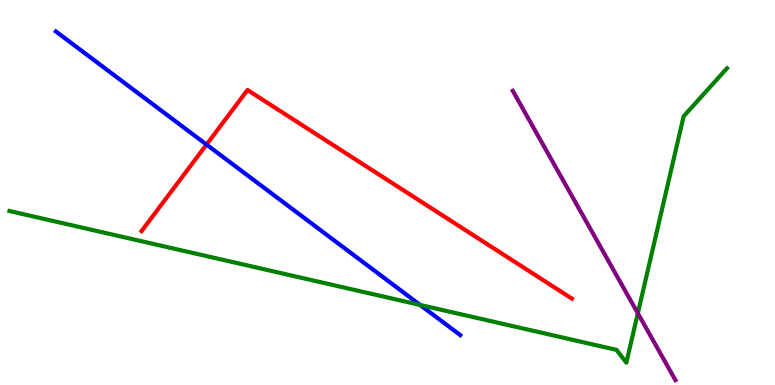[{'lines': ['blue', 'red'], 'intersections': [{'x': 2.66, 'y': 6.24}]}, {'lines': ['green', 'red'], 'intersections': []}, {'lines': ['purple', 'red'], 'intersections': []}, {'lines': ['blue', 'green'], 'intersections': [{'x': 5.42, 'y': 2.08}]}, {'lines': ['blue', 'purple'], 'intersections': []}, {'lines': ['green', 'purple'], 'intersections': [{'x': 8.23, 'y': 1.86}]}]